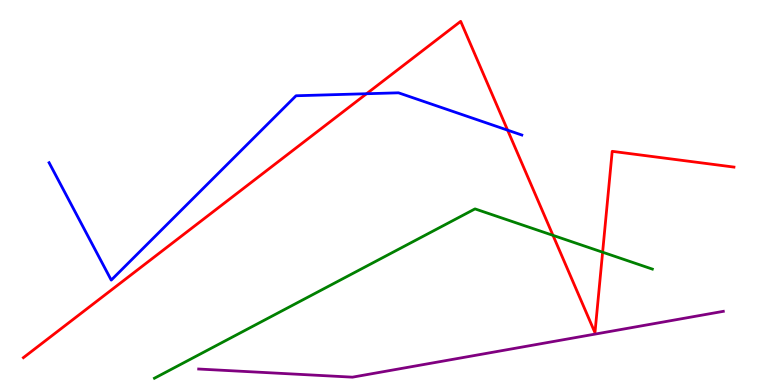[{'lines': ['blue', 'red'], 'intersections': [{'x': 4.73, 'y': 7.57}, {'x': 6.55, 'y': 6.62}]}, {'lines': ['green', 'red'], 'intersections': [{'x': 7.14, 'y': 3.89}, {'x': 7.78, 'y': 3.45}]}, {'lines': ['purple', 'red'], 'intersections': []}, {'lines': ['blue', 'green'], 'intersections': []}, {'lines': ['blue', 'purple'], 'intersections': []}, {'lines': ['green', 'purple'], 'intersections': []}]